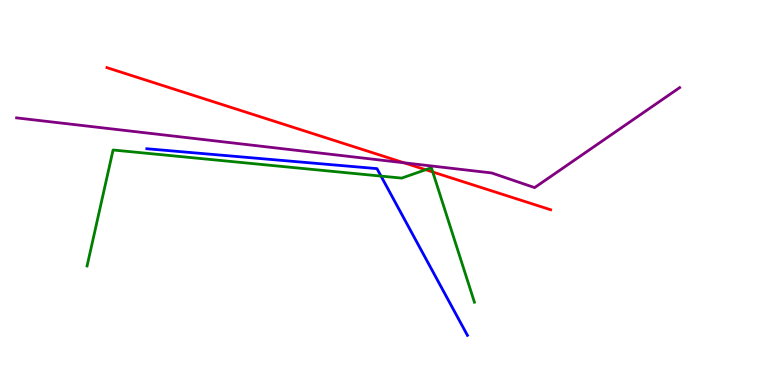[{'lines': ['blue', 'red'], 'intersections': []}, {'lines': ['green', 'red'], 'intersections': [{'x': 5.49, 'y': 5.59}, {'x': 5.58, 'y': 5.53}]}, {'lines': ['purple', 'red'], 'intersections': [{'x': 5.21, 'y': 5.77}]}, {'lines': ['blue', 'green'], 'intersections': [{'x': 4.92, 'y': 5.43}]}, {'lines': ['blue', 'purple'], 'intersections': []}, {'lines': ['green', 'purple'], 'intersections': []}]